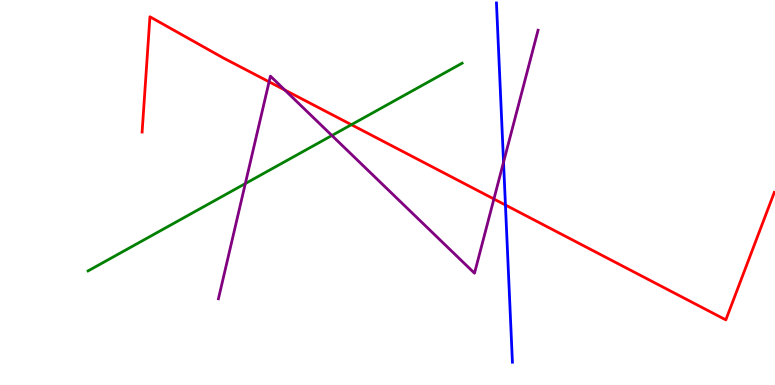[{'lines': ['blue', 'red'], 'intersections': [{'x': 6.52, 'y': 4.68}]}, {'lines': ['green', 'red'], 'intersections': [{'x': 4.53, 'y': 6.76}]}, {'lines': ['purple', 'red'], 'intersections': [{'x': 3.47, 'y': 7.87}, {'x': 3.67, 'y': 7.66}, {'x': 6.37, 'y': 4.83}]}, {'lines': ['blue', 'green'], 'intersections': []}, {'lines': ['blue', 'purple'], 'intersections': [{'x': 6.5, 'y': 5.79}]}, {'lines': ['green', 'purple'], 'intersections': [{'x': 3.17, 'y': 5.23}, {'x': 4.28, 'y': 6.48}]}]